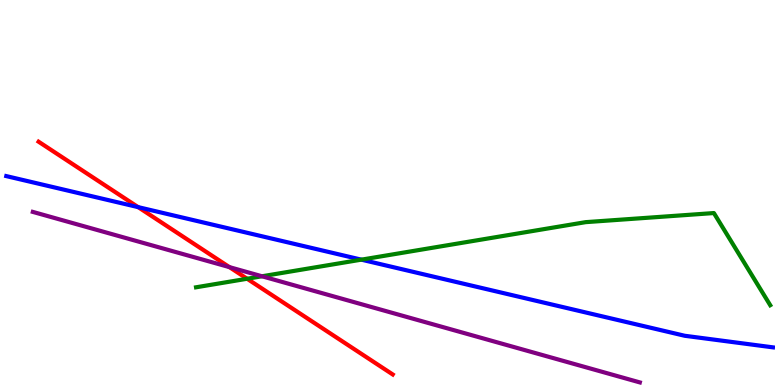[{'lines': ['blue', 'red'], 'intersections': [{'x': 1.78, 'y': 4.62}]}, {'lines': ['green', 'red'], 'intersections': [{'x': 3.19, 'y': 2.76}]}, {'lines': ['purple', 'red'], 'intersections': [{'x': 2.96, 'y': 3.06}]}, {'lines': ['blue', 'green'], 'intersections': [{'x': 4.66, 'y': 3.26}]}, {'lines': ['blue', 'purple'], 'intersections': []}, {'lines': ['green', 'purple'], 'intersections': [{'x': 3.38, 'y': 2.82}]}]